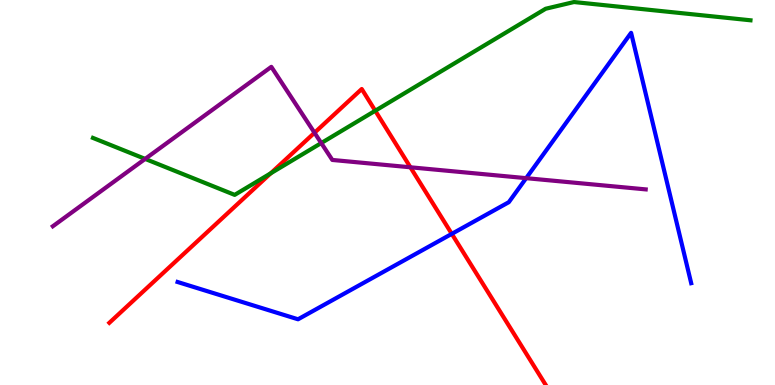[{'lines': ['blue', 'red'], 'intersections': [{'x': 5.83, 'y': 3.93}]}, {'lines': ['green', 'red'], 'intersections': [{'x': 3.49, 'y': 5.5}, {'x': 4.84, 'y': 7.12}]}, {'lines': ['purple', 'red'], 'intersections': [{'x': 4.06, 'y': 6.55}, {'x': 5.3, 'y': 5.65}]}, {'lines': ['blue', 'green'], 'intersections': []}, {'lines': ['blue', 'purple'], 'intersections': [{'x': 6.79, 'y': 5.37}]}, {'lines': ['green', 'purple'], 'intersections': [{'x': 1.87, 'y': 5.87}, {'x': 4.15, 'y': 6.28}]}]